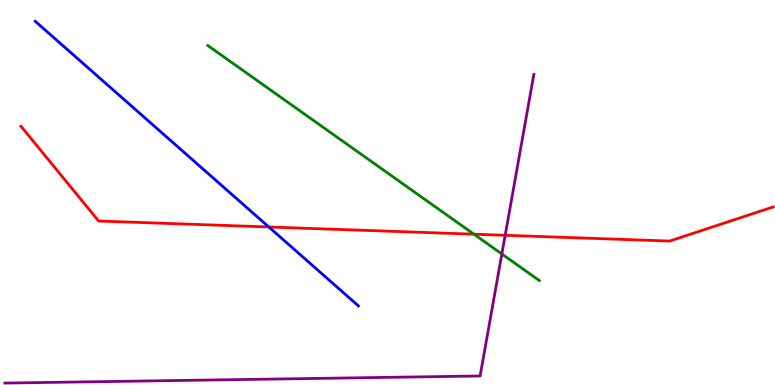[{'lines': ['blue', 'red'], 'intersections': [{'x': 3.47, 'y': 4.1}]}, {'lines': ['green', 'red'], 'intersections': [{'x': 6.12, 'y': 3.92}]}, {'lines': ['purple', 'red'], 'intersections': [{'x': 6.52, 'y': 3.89}]}, {'lines': ['blue', 'green'], 'intersections': []}, {'lines': ['blue', 'purple'], 'intersections': []}, {'lines': ['green', 'purple'], 'intersections': [{'x': 6.48, 'y': 3.4}]}]